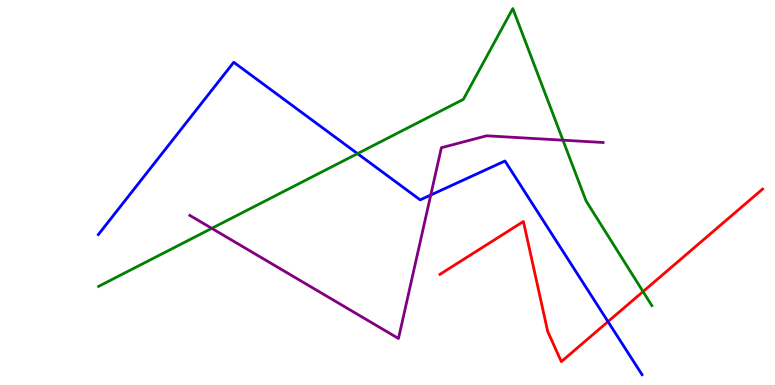[{'lines': ['blue', 'red'], 'intersections': [{'x': 7.85, 'y': 1.65}]}, {'lines': ['green', 'red'], 'intersections': [{'x': 8.3, 'y': 2.43}]}, {'lines': ['purple', 'red'], 'intersections': []}, {'lines': ['blue', 'green'], 'intersections': [{'x': 4.61, 'y': 6.01}]}, {'lines': ['blue', 'purple'], 'intersections': [{'x': 5.56, 'y': 4.93}]}, {'lines': ['green', 'purple'], 'intersections': [{'x': 2.73, 'y': 4.07}, {'x': 7.26, 'y': 6.36}]}]